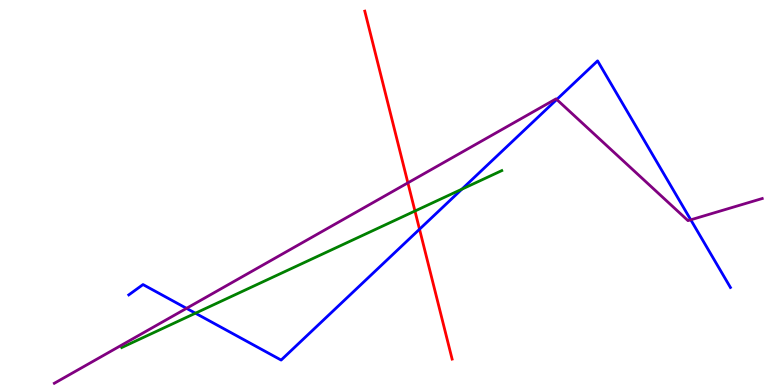[{'lines': ['blue', 'red'], 'intersections': [{'x': 5.41, 'y': 4.05}]}, {'lines': ['green', 'red'], 'intersections': [{'x': 5.35, 'y': 4.52}]}, {'lines': ['purple', 'red'], 'intersections': [{'x': 5.26, 'y': 5.25}]}, {'lines': ['blue', 'green'], 'intersections': [{'x': 2.52, 'y': 1.86}, {'x': 5.96, 'y': 5.09}]}, {'lines': ['blue', 'purple'], 'intersections': [{'x': 2.41, 'y': 1.99}, {'x': 7.18, 'y': 7.42}, {'x': 8.91, 'y': 4.29}]}, {'lines': ['green', 'purple'], 'intersections': []}]